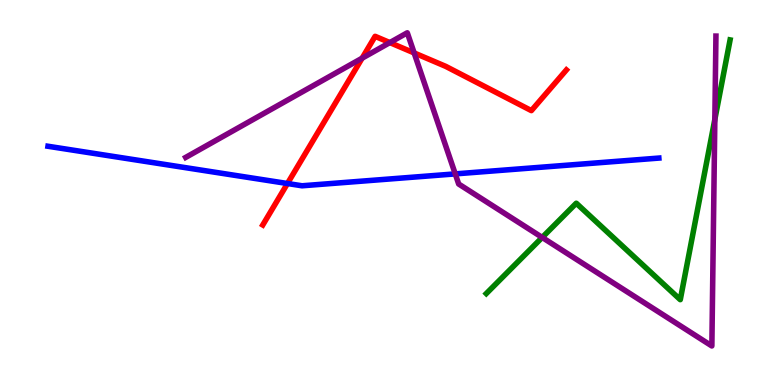[{'lines': ['blue', 'red'], 'intersections': [{'x': 3.71, 'y': 5.23}]}, {'lines': ['green', 'red'], 'intersections': []}, {'lines': ['purple', 'red'], 'intersections': [{'x': 4.67, 'y': 8.49}, {'x': 5.03, 'y': 8.89}, {'x': 5.34, 'y': 8.63}]}, {'lines': ['blue', 'green'], 'intersections': []}, {'lines': ['blue', 'purple'], 'intersections': [{'x': 5.87, 'y': 5.48}]}, {'lines': ['green', 'purple'], 'intersections': [{'x': 7.0, 'y': 3.83}, {'x': 9.22, 'y': 6.9}]}]